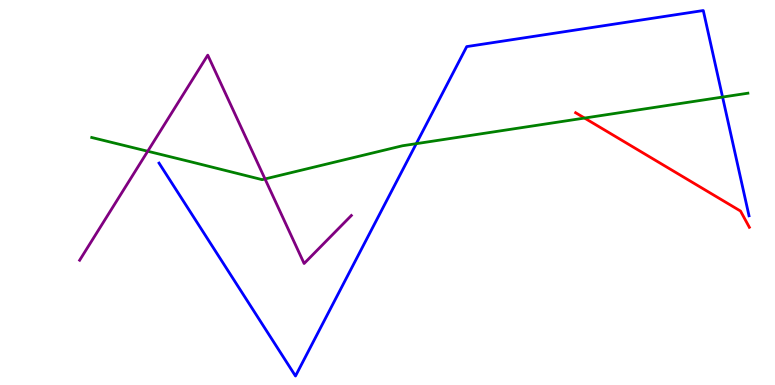[{'lines': ['blue', 'red'], 'intersections': []}, {'lines': ['green', 'red'], 'intersections': [{'x': 7.54, 'y': 6.93}]}, {'lines': ['purple', 'red'], 'intersections': []}, {'lines': ['blue', 'green'], 'intersections': [{'x': 5.37, 'y': 6.27}, {'x': 9.32, 'y': 7.48}]}, {'lines': ['blue', 'purple'], 'intersections': []}, {'lines': ['green', 'purple'], 'intersections': [{'x': 1.91, 'y': 6.07}, {'x': 3.42, 'y': 5.35}]}]